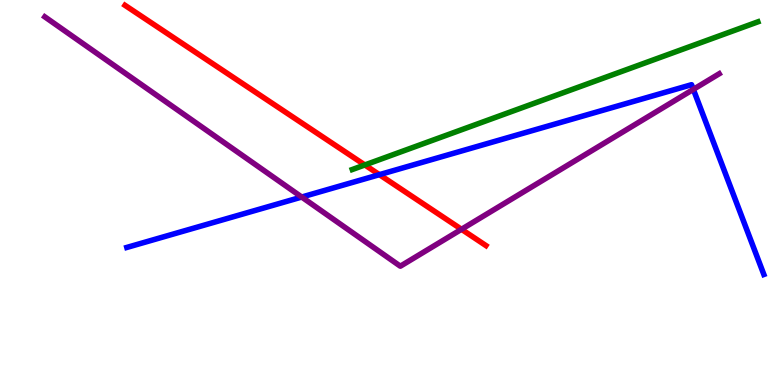[{'lines': ['blue', 'red'], 'intersections': [{'x': 4.9, 'y': 5.46}]}, {'lines': ['green', 'red'], 'intersections': [{'x': 4.71, 'y': 5.72}]}, {'lines': ['purple', 'red'], 'intersections': [{'x': 5.95, 'y': 4.04}]}, {'lines': ['blue', 'green'], 'intersections': []}, {'lines': ['blue', 'purple'], 'intersections': [{'x': 3.89, 'y': 4.88}, {'x': 8.95, 'y': 7.68}]}, {'lines': ['green', 'purple'], 'intersections': []}]